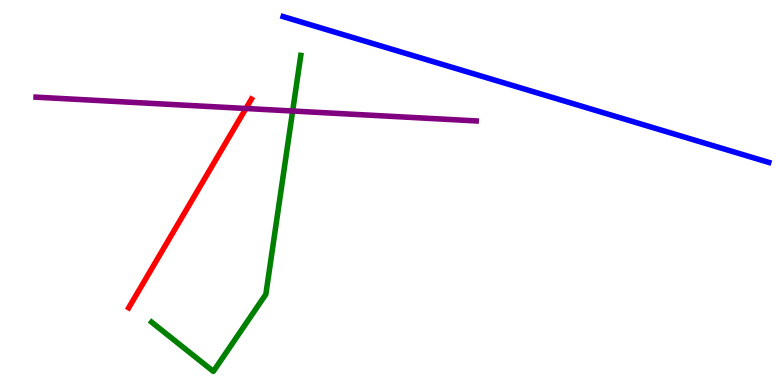[{'lines': ['blue', 'red'], 'intersections': []}, {'lines': ['green', 'red'], 'intersections': []}, {'lines': ['purple', 'red'], 'intersections': [{'x': 3.17, 'y': 7.18}]}, {'lines': ['blue', 'green'], 'intersections': []}, {'lines': ['blue', 'purple'], 'intersections': []}, {'lines': ['green', 'purple'], 'intersections': [{'x': 3.78, 'y': 7.12}]}]